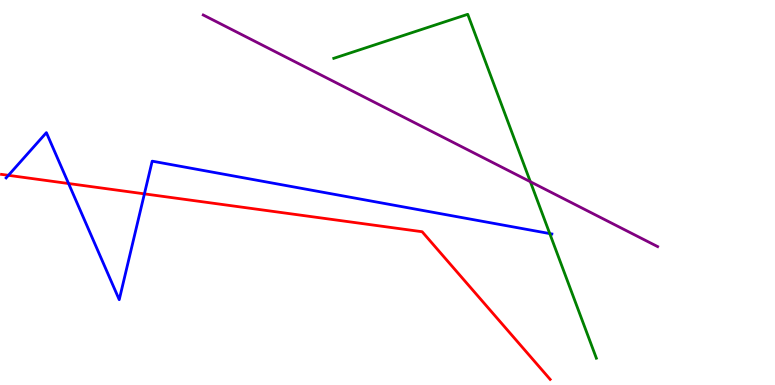[{'lines': ['blue', 'red'], 'intersections': [{'x': 0.109, 'y': 5.45}, {'x': 0.885, 'y': 5.23}, {'x': 1.86, 'y': 4.96}]}, {'lines': ['green', 'red'], 'intersections': []}, {'lines': ['purple', 'red'], 'intersections': []}, {'lines': ['blue', 'green'], 'intersections': [{'x': 7.09, 'y': 3.93}]}, {'lines': ['blue', 'purple'], 'intersections': []}, {'lines': ['green', 'purple'], 'intersections': [{'x': 6.84, 'y': 5.28}]}]